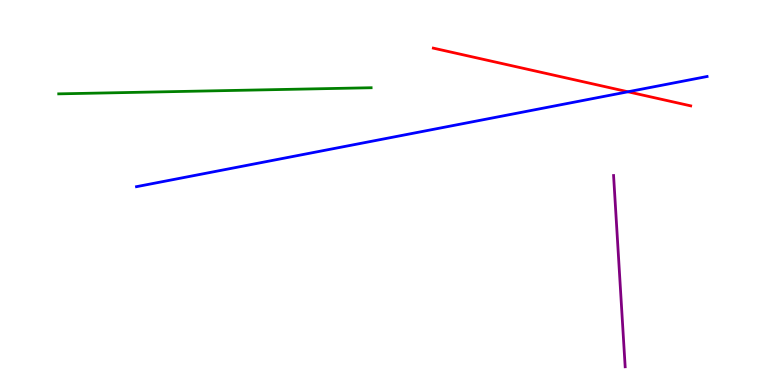[{'lines': ['blue', 'red'], 'intersections': [{'x': 8.1, 'y': 7.62}]}, {'lines': ['green', 'red'], 'intersections': []}, {'lines': ['purple', 'red'], 'intersections': []}, {'lines': ['blue', 'green'], 'intersections': []}, {'lines': ['blue', 'purple'], 'intersections': []}, {'lines': ['green', 'purple'], 'intersections': []}]